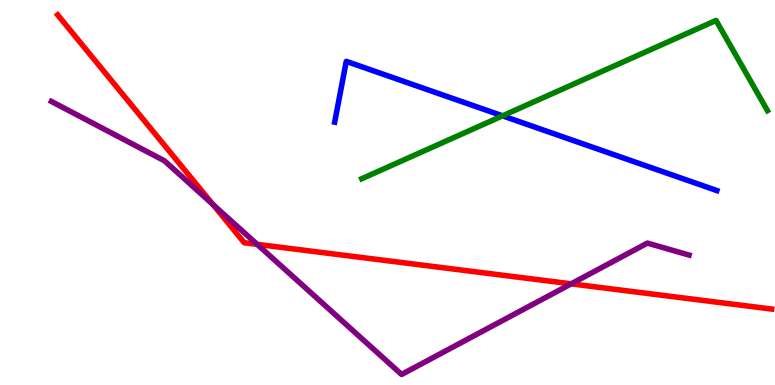[{'lines': ['blue', 'red'], 'intersections': []}, {'lines': ['green', 'red'], 'intersections': []}, {'lines': ['purple', 'red'], 'intersections': [{'x': 2.75, 'y': 4.69}, {'x': 3.32, 'y': 3.65}, {'x': 7.37, 'y': 2.63}]}, {'lines': ['blue', 'green'], 'intersections': [{'x': 6.48, 'y': 6.99}]}, {'lines': ['blue', 'purple'], 'intersections': []}, {'lines': ['green', 'purple'], 'intersections': []}]